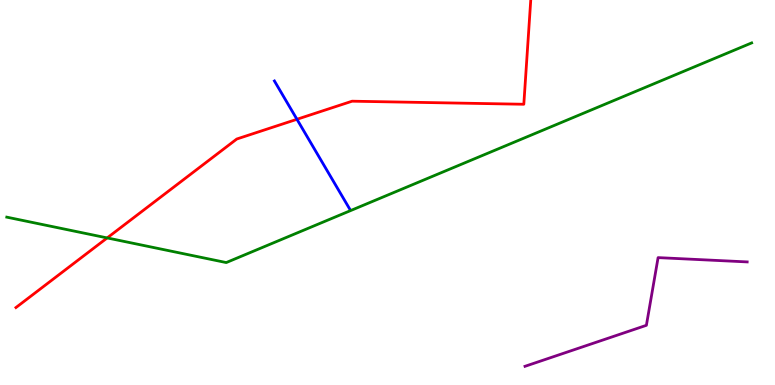[{'lines': ['blue', 'red'], 'intersections': [{'x': 3.83, 'y': 6.9}]}, {'lines': ['green', 'red'], 'intersections': [{'x': 1.38, 'y': 3.82}]}, {'lines': ['purple', 'red'], 'intersections': []}, {'lines': ['blue', 'green'], 'intersections': []}, {'lines': ['blue', 'purple'], 'intersections': []}, {'lines': ['green', 'purple'], 'intersections': []}]